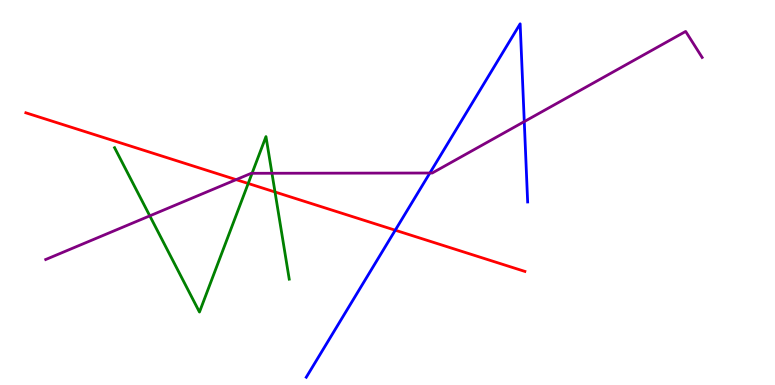[{'lines': ['blue', 'red'], 'intersections': [{'x': 5.1, 'y': 4.02}]}, {'lines': ['green', 'red'], 'intersections': [{'x': 3.2, 'y': 5.23}, {'x': 3.55, 'y': 5.01}]}, {'lines': ['purple', 'red'], 'intersections': [{'x': 3.05, 'y': 5.33}]}, {'lines': ['blue', 'green'], 'intersections': []}, {'lines': ['blue', 'purple'], 'intersections': [{'x': 5.55, 'y': 5.51}, {'x': 6.76, 'y': 6.84}]}, {'lines': ['green', 'purple'], 'intersections': [{'x': 1.93, 'y': 4.39}, {'x': 3.25, 'y': 5.5}, {'x': 3.51, 'y': 5.5}]}]